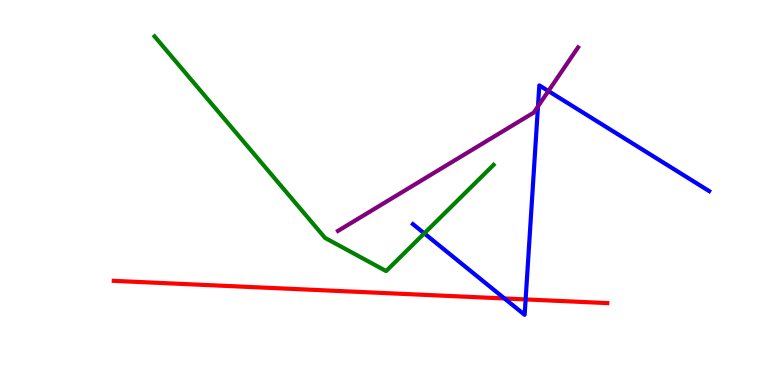[{'lines': ['blue', 'red'], 'intersections': [{'x': 6.51, 'y': 2.25}, {'x': 6.78, 'y': 2.22}]}, {'lines': ['green', 'red'], 'intersections': []}, {'lines': ['purple', 'red'], 'intersections': []}, {'lines': ['blue', 'green'], 'intersections': [{'x': 5.47, 'y': 3.94}]}, {'lines': ['blue', 'purple'], 'intersections': [{'x': 6.94, 'y': 7.24}, {'x': 7.08, 'y': 7.64}]}, {'lines': ['green', 'purple'], 'intersections': []}]